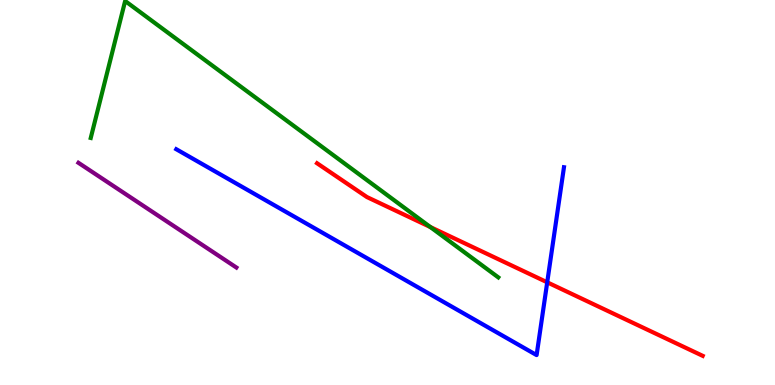[{'lines': ['blue', 'red'], 'intersections': [{'x': 7.06, 'y': 2.67}]}, {'lines': ['green', 'red'], 'intersections': [{'x': 5.55, 'y': 4.1}]}, {'lines': ['purple', 'red'], 'intersections': []}, {'lines': ['blue', 'green'], 'intersections': []}, {'lines': ['blue', 'purple'], 'intersections': []}, {'lines': ['green', 'purple'], 'intersections': []}]